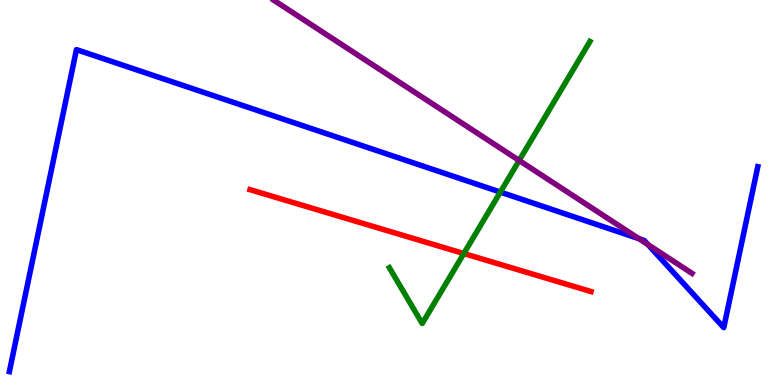[{'lines': ['blue', 'red'], 'intersections': []}, {'lines': ['green', 'red'], 'intersections': [{'x': 5.98, 'y': 3.41}]}, {'lines': ['purple', 'red'], 'intersections': []}, {'lines': ['blue', 'green'], 'intersections': [{'x': 6.46, 'y': 5.01}]}, {'lines': ['blue', 'purple'], 'intersections': [{'x': 8.24, 'y': 3.8}, {'x': 8.36, 'y': 3.65}]}, {'lines': ['green', 'purple'], 'intersections': [{'x': 6.7, 'y': 5.83}]}]